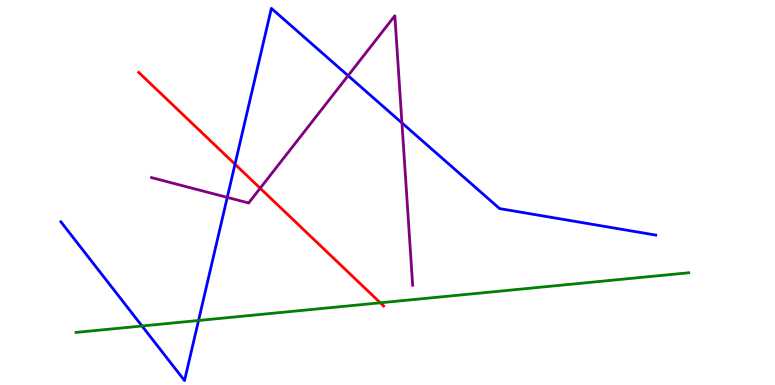[{'lines': ['blue', 'red'], 'intersections': [{'x': 3.03, 'y': 5.73}]}, {'lines': ['green', 'red'], 'intersections': [{'x': 4.91, 'y': 2.14}]}, {'lines': ['purple', 'red'], 'intersections': [{'x': 3.36, 'y': 5.11}]}, {'lines': ['blue', 'green'], 'intersections': [{'x': 1.83, 'y': 1.53}, {'x': 2.56, 'y': 1.68}]}, {'lines': ['blue', 'purple'], 'intersections': [{'x': 2.93, 'y': 4.87}, {'x': 4.49, 'y': 8.03}, {'x': 5.19, 'y': 6.81}]}, {'lines': ['green', 'purple'], 'intersections': []}]